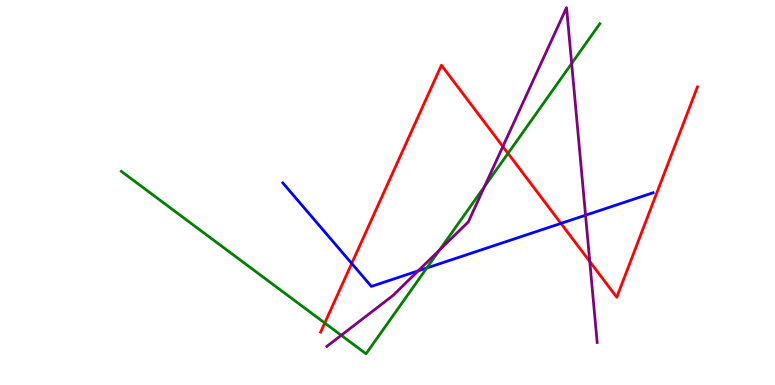[{'lines': ['blue', 'red'], 'intersections': [{'x': 4.54, 'y': 3.16}, {'x': 7.24, 'y': 4.2}]}, {'lines': ['green', 'red'], 'intersections': [{'x': 4.19, 'y': 1.61}, {'x': 6.56, 'y': 6.02}]}, {'lines': ['purple', 'red'], 'intersections': [{'x': 6.49, 'y': 6.19}, {'x': 7.61, 'y': 3.21}]}, {'lines': ['blue', 'green'], 'intersections': [{'x': 5.51, 'y': 3.04}]}, {'lines': ['blue', 'purple'], 'intersections': [{'x': 5.4, 'y': 2.97}, {'x': 7.56, 'y': 4.41}]}, {'lines': ['green', 'purple'], 'intersections': [{'x': 4.4, 'y': 1.29}, {'x': 5.67, 'y': 3.51}, {'x': 6.25, 'y': 5.16}, {'x': 7.38, 'y': 8.35}]}]